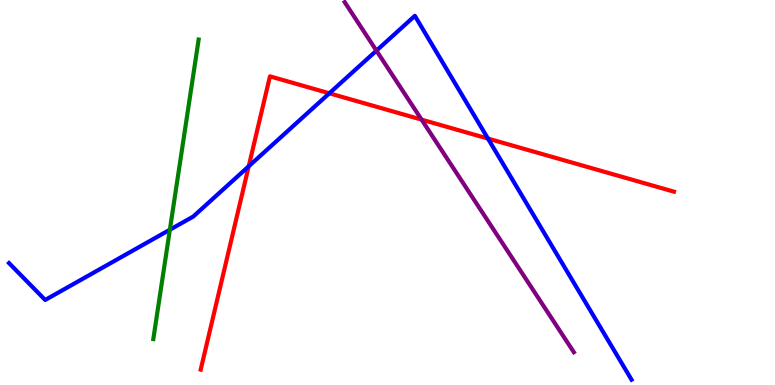[{'lines': ['blue', 'red'], 'intersections': [{'x': 3.21, 'y': 5.68}, {'x': 4.25, 'y': 7.58}, {'x': 6.3, 'y': 6.4}]}, {'lines': ['green', 'red'], 'intersections': []}, {'lines': ['purple', 'red'], 'intersections': [{'x': 5.44, 'y': 6.89}]}, {'lines': ['blue', 'green'], 'intersections': [{'x': 2.19, 'y': 4.03}]}, {'lines': ['blue', 'purple'], 'intersections': [{'x': 4.86, 'y': 8.68}]}, {'lines': ['green', 'purple'], 'intersections': []}]